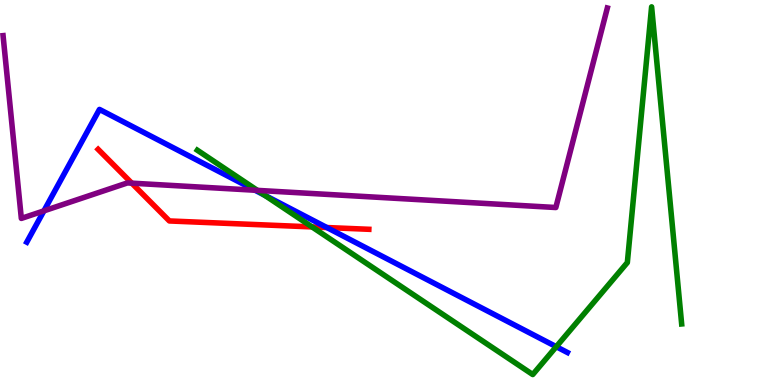[{'lines': ['blue', 'red'], 'intersections': [{'x': 4.22, 'y': 4.09}]}, {'lines': ['green', 'red'], 'intersections': [{'x': 4.03, 'y': 4.11}]}, {'lines': ['purple', 'red'], 'intersections': [{'x': 1.7, 'y': 5.24}]}, {'lines': ['blue', 'green'], 'intersections': [{'x': 3.41, 'y': 4.93}, {'x': 7.18, 'y': 0.995}]}, {'lines': ['blue', 'purple'], 'intersections': [{'x': 0.567, 'y': 4.52}, {'x': 3.29, 'y': 5.06}]}, {'lines': ['green', 'purple'], 'intersections': [{'x': 3.32, 'y': 5.06}]}]